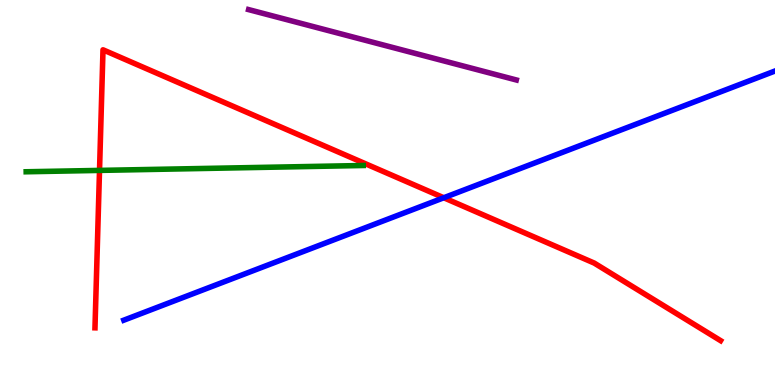[{'lines': ['blue', 'red'], 'intersections': [{'x': 5.73, 'y': 4.86}]}, {'lines': ['green', 'red'], 'intersections': [{'x': 1.28, 'y': 5.57}]}, {'lines': ['purple', 'red'], 'intersections': []}, {'lines': ['blue', 'green'], 'intersections': []}, {'lines': ['blue', 'purple'], 'intersections': []}, {'lines': ['green', 'purple'], 'intersections': []}]